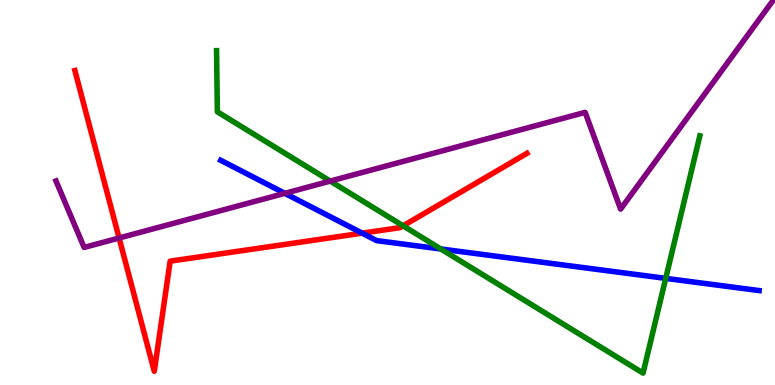[{'lines': ['blue', 'red'], 'intersections': [{'x': 4.67, 'y': 3.94}]}, {'lines': ['green', 'red'], 'intersections': [{'x': 5.2, 'y': 4.13}]}, {'lines': ['purple', 'red'], 'intersections': [{'x': 1.54, 'y': 3.82}]}, {'lines': ['blue', 'green'], 'intersections': [{'x': 5.69, 'y': 3.53}, {'x': 8.59, 'y': 2.77}]}, {'lines': ['blue', 'purple'], 'intersections': [{'x': 3.68, 'y': 4.98}]}, {'lines': ['green', 'purple'], 'intersections': [{'x': 4.26, 'y': 5.3}]}]